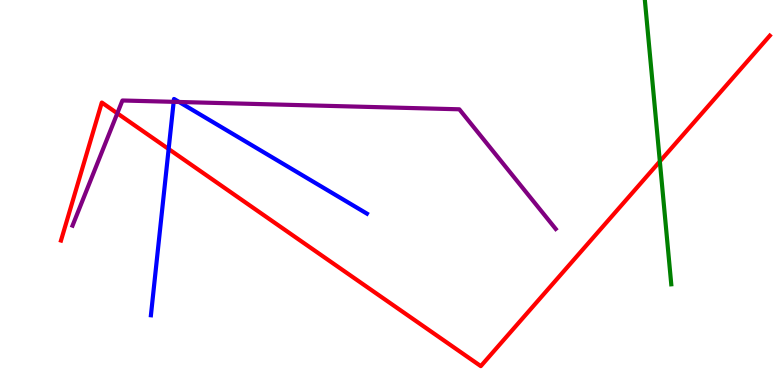[{'lines': ['blue', 'red'], 'intersections': [{'x': 2.18, 'y': 6.13}]}, {'lines': ['green', 'red'], 'intersections': [{'x': 8.51, 'y': 5.81}]}, {'lines': ['purple', 'red'], 'intersections': [{'x': 1.51, 'y': 7.06}]}, {'lines': ['blue', 'green'], 'intersections': []}, {'lines': ['blue', 'purple'], 'intersections': [{'x': 2.24, 'y': 7.35}, {'x': 2.31, 'y': 7.35}]}, {'lines': ['green', 'purple'], 'intersections': []}]